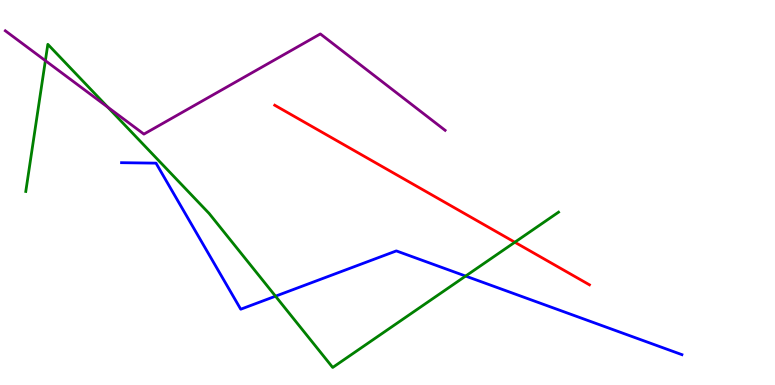[{'lines': ['blue', 'red'], 'intersections': []}, {'lines': ['green', 'red'], 'intersections': [{'x': 6.64, 'y': 3.71}]}, {'lines': ['purple', 'red'], 'intersections': []}, {'lines': ['blue', 'green'], 'intersections': [{'x': 3.55, 'y': 2.31}, {'x': 6.01, 'y': 2.83}]}, {'lines': ['blue', 'purple'], 'intersections': []}, {'lines': ['green', 'purple'], 'intersections': [{'x': 0.586, 'y': 8.42}, {'x': 1.39, 'y': 7.22}]}]